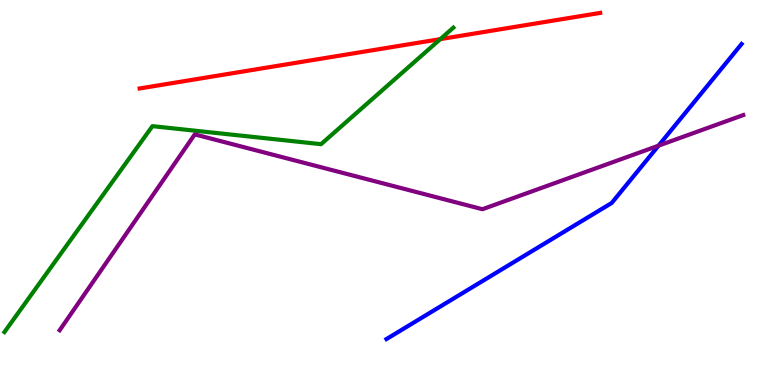[{'lines': ['blue', 'red'], 'intersections': []}, {'lines': ['green', 'red'], 'intersections': [{'x': 5.68, 'y': 8.98}]}, {'lines': ['purple', 'red'], 'intersections': []}, {'lines': ['blue', 'green'], 'intersections': []}, {'lines': ['blue', 'purple'], 'intersections': [{'x': 8.5, 'y': 6.22}]}, {'lines': ['green', 'purple'], 'intersections': []}]